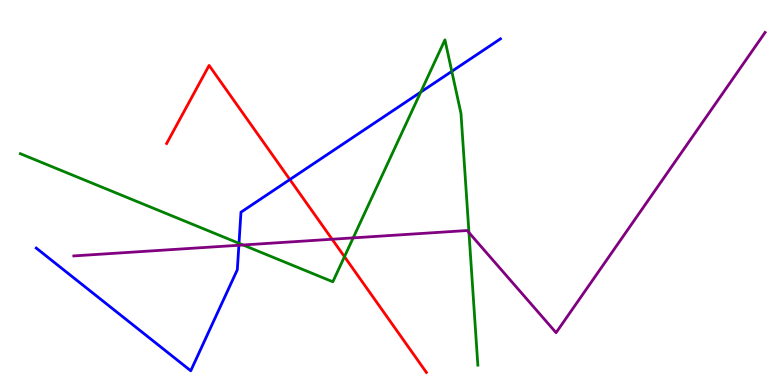[{'lines': ['blue', 'red'], 'intersections': [{'x': 3.74, 'y': 5.34}]}, {'lines': ['green', 'red'], 'intersections': [{'x': 4.44, 'y': 3.33}]}, {'lines': ['purple', 'red'], 'intersections': [{'x': 4.29, 'y': 3.79}]}, {'lines': ['blue', 'green'], 'intersections': [{'x': 3.08, 'y': 3.68}, {'x': 5.43, 'y': 7.61}, {'x': 5.83, 'y': 8.15}]}, {'lines': ['blue', 'purple'], 'intersections': [{'x': 3.08, 'y': 3.63}]}, {'lines': ['green', 'purple'], 'intersections': [{'x': 3.14, 'y': 3.64}, {'x': 4.56, 'y': 3.82}, {'x': 6.05, 'y': 3.96}]}]